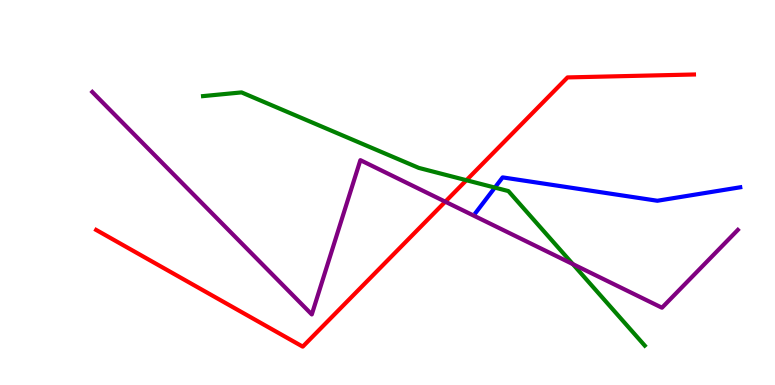[{'lines': ['blue', 'red'], 'intersections': []}, {'lines': ['green', 'red'], 'intersections': [{'x': 6.02, 'y': 5.32}]}, {'lines': ['purple', 'red'], 'intersections': [{'x': 5.75, 'y': 4.76}]}, {'lines': ['blue', 'green'], 'intersections': [{'x': 6.39, 'y': 5.13}]}, {'lines': ['blue', 'purple'], 'intersections': []}, {'lines': ['green', 'purple'], 'intersections': [{'x': 7.39, 'y': 3.14}]}]